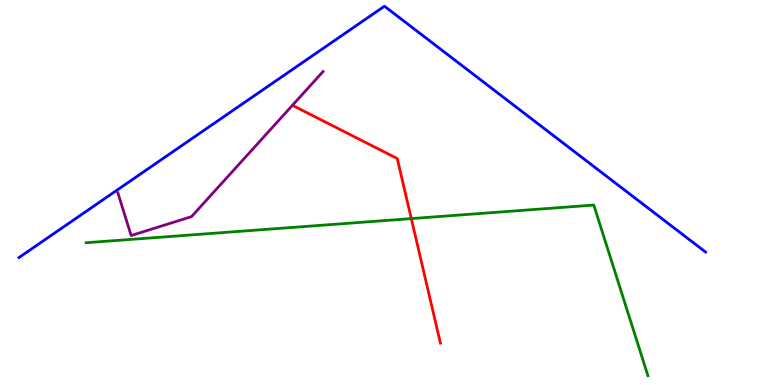[{'lines': ['blue', 'red'], 'intersections': []}, {'lines': ['green', 'red'], 'intersections': [{'x': 5.31, 'y': 4.32}]}, {'lines': ['purple', 'red'], 'intersections': []}, {'lines': ['blue', 'green'], 'intersections': []}, {'lines': ['blue', 'purple'], 'intersections': []}, {'lines': ['green', 'purple'], 'intersections': []}]